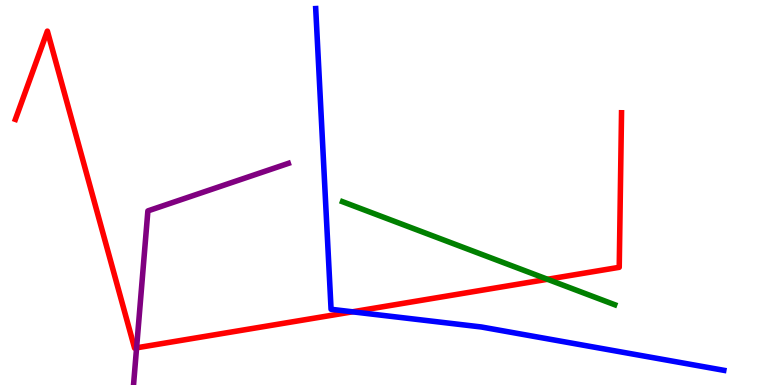[{'lines': ['blue', 'red'], 'intersections': [{'x': 4.55, 'y': 1.9}]}, {'lines': ['green', 'red'], 'intersections': [{'x': 7.06, 'y': 2.75}]}, {'lines': ['purple', 'red'], 'intersections': [{'x': 1.76, 'y': 0.966}]}, {'lines': ['blue', 'green'], 'intersections': []}, {'lines': ['blue', 'purple'], 'intersections': []}, {'lines': ['green', 'purple'], 'intersections': []}]